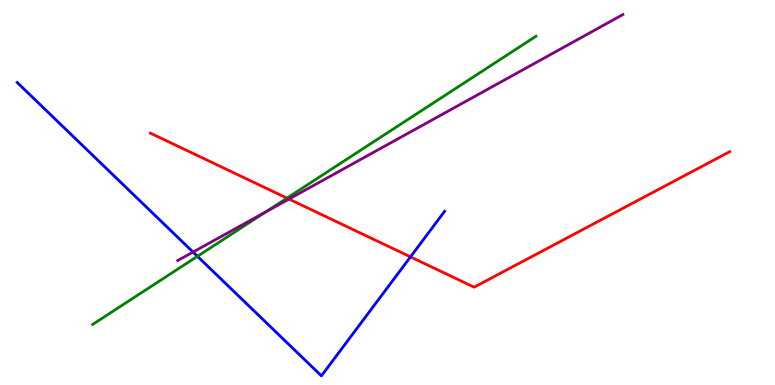[{'lines': ['blue', 'red'], 'intersections': [{'x': 5.3, 'y': 3.33}]}, {'lines': ['green', 'red'], 'intersections': [{'x': 3.7, 'y': 4.85}]}, {'lines': ['purple', 'red'], 'intersections': [{'x': 3.73, 'y': 4.83}]}, {'lines': ['blue', 'green'], 'intersections': [{'x': 2.55, 'y': 3.34}]}, {'lines': ['blue', 'purple'], 'intersections': [{'x': 2.49, 'y': 3.45}]}, {'lines': ['green', 'purple'], 'intersections': [{'x': 3.43, 'y': 4.5}]}]